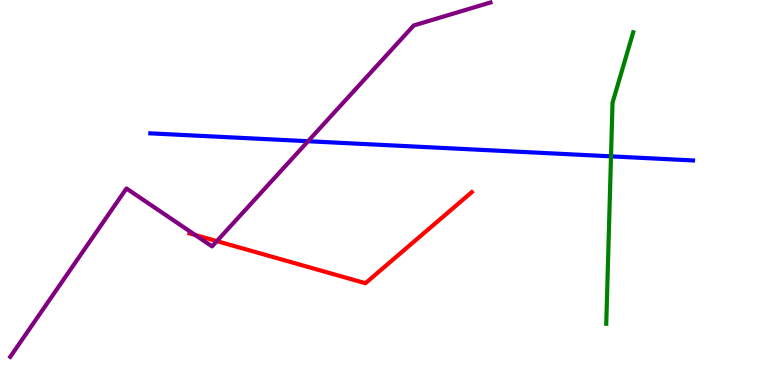[{'lines': ['blue', 'red'], 'intersections': []}, {'lines': ['green', 'red'], 'intersections': []}, {'lines': ['purple', 'red'], 'intersections': [{'x': 2.52, 'y': 3.9}, {'x': 2.8, 'y': 3.74}]}, {'lines': ['blue', 'green'], 'intersections': [{'x': 7.88, 'y': 5.94}]}, {'lines': ['blue', 'purple'], 'intersections': [{'x': 3.97, 'y': 6.33}]}, {'lines': ['green', 'purple'], 'intersections': []}]